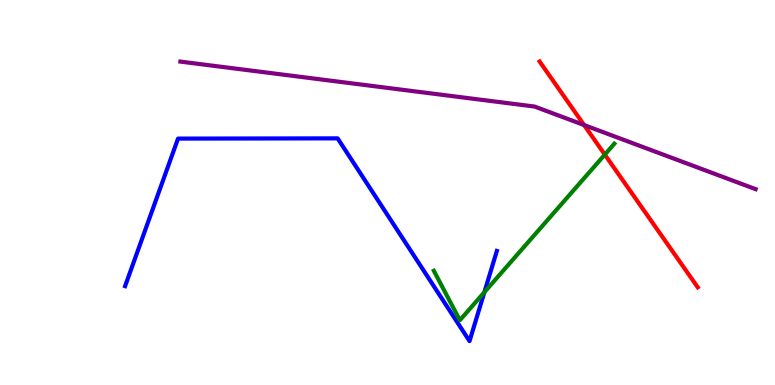[{'lines': ['blue', 'red'], 'intersections': []}, {'lines': ['green', 'red'], 'intersections': [{'x': 7.8, 'y': 5.98}]}, {'lines': ['purple', 'red'], 'intersections': [{'x': 7.54, 'y': 6.75}]}, {'lines': ['blue', 'green'], 'intersections': [{'x': 6.25, 'y': 2.41}]}, {'lines': ['blue', 'purple'], 'intersections': []}, {'lines': ['green', 'purple'], 'intersections': []}]